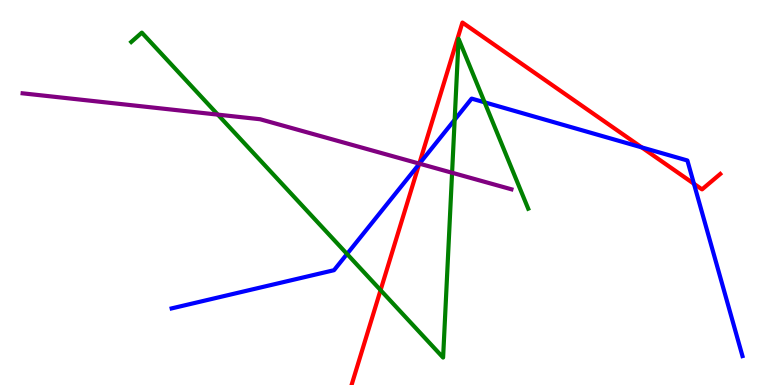[{'lines': ['blue', 'red'], 'intersections': [{'x': 5.41, 'y': 5.74}, {'x': 8.28, 'y': 6.17}, {'x': 8.95, 'y': 5.23}]}, {'lines': ['green', 'red'], 'intersections': [{'x': 4.91, 'y': 2.46}]}, {'lines': ['purple', 'red'], 'intersections': [{'x': 5.41, 'y': 5.75}]}, {'lines': ['blue', 'green'], 'intersections': [{'x': 4.48, 'y': 3.4}, {'x': 5.87, 'y': 6.89}, {'x': 6.25, 'y': 7.34}]}, {'lines': ['blue', 'purple'], 'intersections': [{'x': 5.41, 'y': 5.75}]}, {'lines': ['green', 'purple'], 'intersections': [{'x': 2.81, 'y': 7.02}, {'x': 5.83, 'y': 5.51}]}]